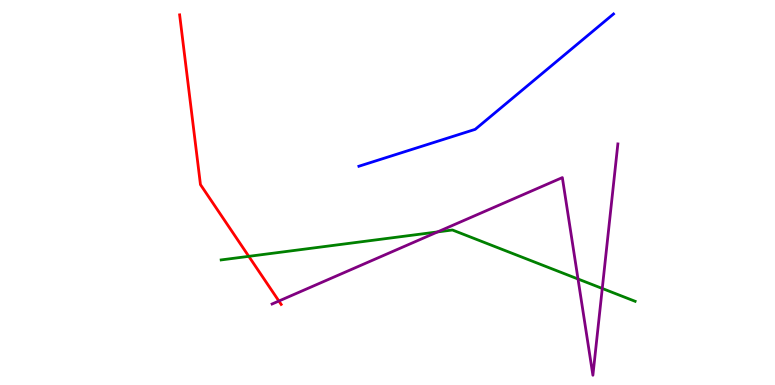[{'lines': ['blue', 'red'], 'intersections': []}, {'lines': ['green', 'red'], 'intersections': [{'x': 3.21, 'y': 3.34}]}, {'lines': ['purple', 'red'], 'intersections': [{'x': 3.6, 'y': 2.18}]}, {'lines': ['blue', 'green'], 'intersections': []}, {'lines': ['blue', 'purple'], 'intersections': []}, {'lines': ['green', 'purple'], 'intersections': [{'x': 5.65, 'y': 3.98}, {'x': 7.46, 'y': 2.75}, {'x': 7.77, 'y': 2.51}]}]